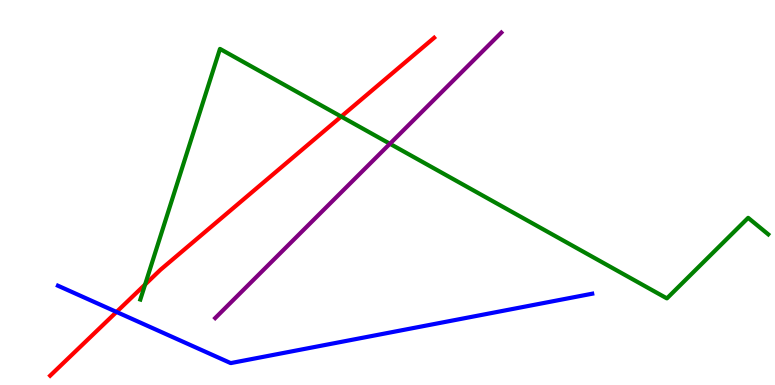[{'lines': ['blue', 'red'], 'intersections': [{'x': 1.5, 'y': 1.9}]}, {'lines': ['green', 'red'], 'intersections': [{'x': 1.87, 'y': 2.61}, {'x': 4.4, 'y': 6.97}]}, {'lines': ['purple', 'red'], 'intersections': []}, {'lines': ['blue', 'green'], 'intersections': []}, {'lines': ['blue', 'purple'], 'intersections': []}, {'lines': ['green', 'purple'], 'intersections': [{'x': 5.03, 'y': 6.27}]}]